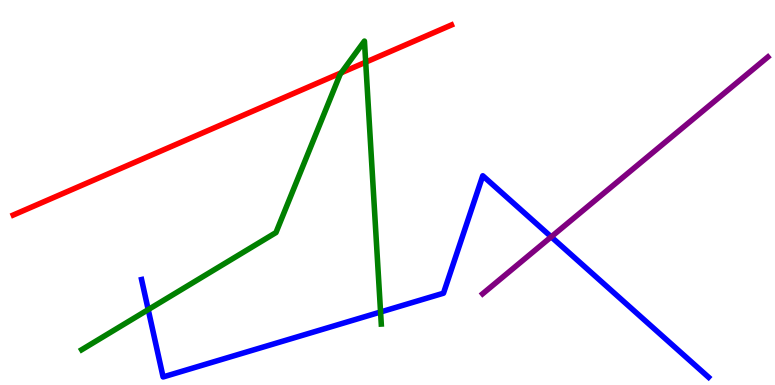[{'lines': ['blue', 'red'], 'intersections': []}, {'lines': ['green', 'red'], 'intersections': [{'x': 4.4, 'y': 8.11}, {'x': 4.72, 'y': 8.39}]}, {'lines': ['purple', 'red'], 'intersections': []}, {'lines': ['blue', 'green'], 'intersections': [{'x': 1.91, 'y': 1.96}, {'x': 4.91, 'y': 1.9}]}, {'lines': ['blue', 'purple'], 'intersections': [{'x': 7.11, 'y': 3.85}]}, {'lines': ['green', 'purple'], 'intersections': []}]